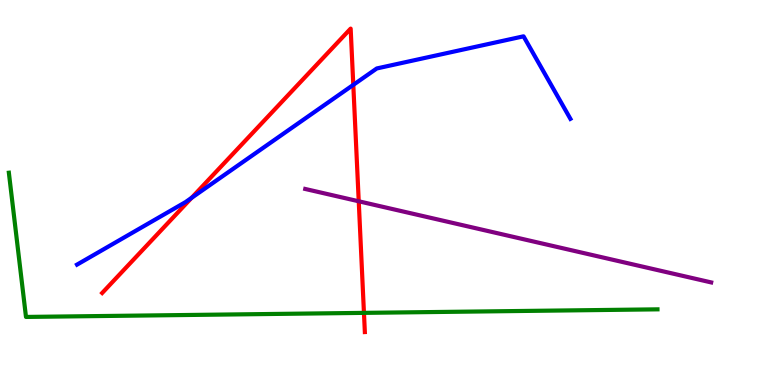[{'lines': ['blue', 'red'], 'intersections': [{'x': 2.47, 'y': 4.86}, {'x': 4.56, 'y': 7.8}]}, {'lines': ['green', 'red'], 'intersections': [{'x': 4.7, 'y': 1.87}]}, {'lines': ['purple', 'red'], 'intersections': [{'x': 4.63, 'y': 4.77}]}, {'lines': ['blue', 'green'], 'intersections': []}, {'lines': ['blue', 'purple'], 'intersections': []}, {'lines': ['green', 'purple'], 'intersections': []}]